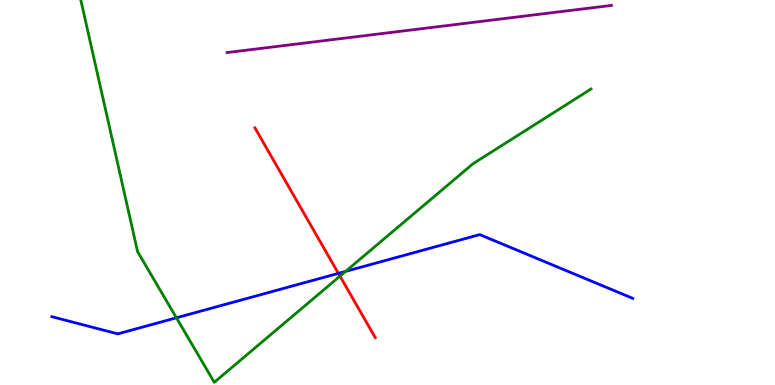[{'lines': ['blue', 'red'], 'intersections': [{'x': 4.37, 'y': 2.9}]}, {'lines': ['green', 'red'], 'intersections': [{'x': 4.39, 'y': 2.83}]}, {'lines': ['purple', 'red'], 'intersections': []}, {'lines': ['blue', 'green'], 'intersections': [{'x': 2.28, 'y': 1.75}, {'x': 4.46, 'y': 2.95}]}, {'lines': ['blue', 'purple'], 'intersections': []}, {'lines': ['green', 'purple'], 'intersections': []}]